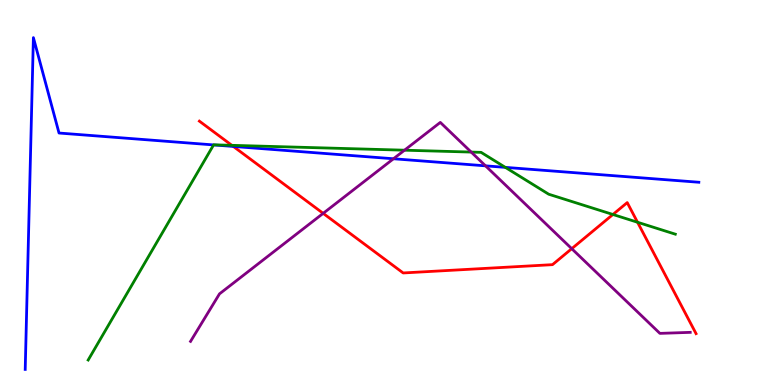[{'lines': ['blue', 'red'], 'intersections': [{'x': 3.01, 'y': 6.2}]}, {'lines': ['green', 'red'], 'intersections': [{'x': 2.99, 'y': 6.23}, {'x': 7.91, 'y': 4.43}, {'x': 8.23, 'y': 4.23}]}, {'lines': ['purple', 'red'], 'intersections': [{'x': 4.17, 'y': 4.46}, {'x': 7.38, 'y': 3.54}]}, {'lines': ['blue', 'green'], 'intersections': [{'x': 2.76, 'y': 6.24}, {'x': 6.52, 'y': 5.65}]}, {'lines': ['blue', 'purple'], 'intersections': [{'x': 5.08, 'y': 5.88}, {'x': 6.26, 'y': 5.69}]}, {'lines': ['green', 'purple'], 'intersections': [{'x': 5.22, 'y': 6.1}, {'x': 6.08, 'y': 6.05}]}]